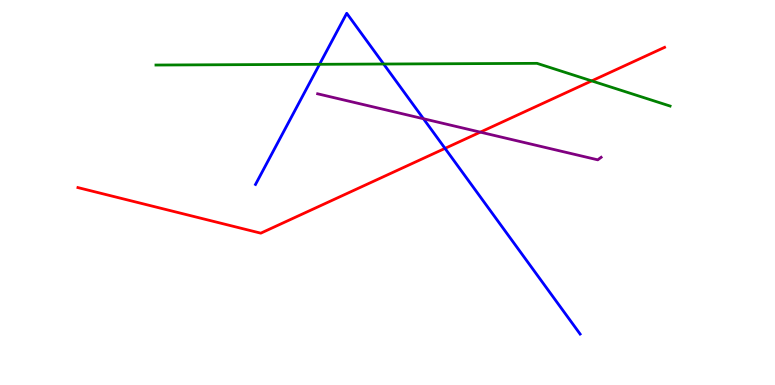[{'lines': ['blue', 'red'], 'intersections': [{'x': 5.74, 'y': 6.15}]}, {'lines': ['green', 'red'], 'intersections': [{'x': 7.63, 'y': 7.9}]}, {'lines': ['purple', 'red'], 'intersections': [{'x': 6.2, 'y': 6.57}]}, {'lines': ['blue', 'green'], 'intersections': [{'x': 4.12, 'y': 8.33}, {'x': 4.95, 'y': 8.34}]}, {'lines': ['blue', 'purple'], 'intersections': [{'x': 5.46, 'y': 6.92}]}, {'lines': ['green', 'purple'], 'intersections': []}]